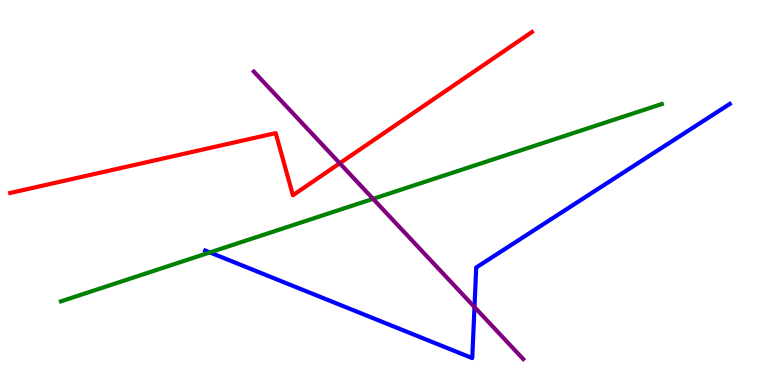[{'lines': ['blue', 'red'], 'intersections': []}, {'lines': ['green', 'red'], 'intersections': []}, {'lines': ['purple', 'red'], 'intersections': [{'x': 4.38, 'y': 5.76}]}, {'lines': ['blue', 'green'], 'intersections': [{'x': 2.71, 'y': 3.44}]}, {'lines': ['blue', 'purple'], 'intersections': [{'x': 6.12, 'y': 2.02}]}, {'lines': ['green', 'purple'], 'intersections': [{'x': 4.81, 'y': 4.84}]}]